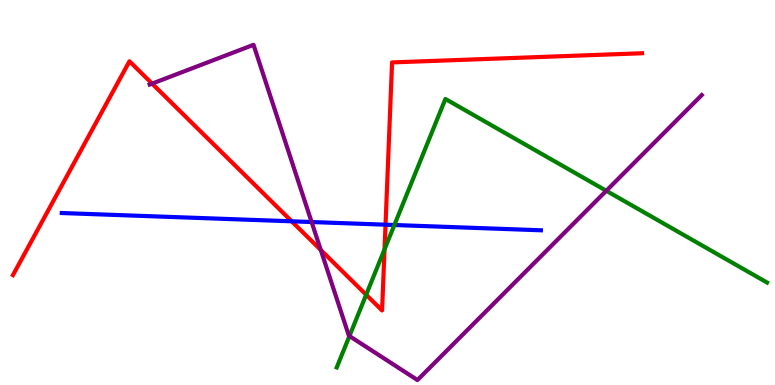[{'lines': ['blue', 'red'], 'intersections': [{'x': 3.76, 'y': 4.25}, {'x': 4.97, 'y': 4.16}]}, {'lines': ['green', 'red'], 'intersections': [{'x': 4.72, 'y': 2.34}, {'x': 4.96, 'y': 3.52}]}, {'lines': ['purple', 'red'], 'intersections': [{'x': 1.96, 'y': 7.83}, {'x': 4.14, 'y': 3.51}]}, {'lines': ['blue', 'green'], 'intersections': [{'x': 5.09, 'y': 4.16}]}, {'lines': ['blue', 'purple'], 'intersections': [{'x': 4.02, 'y': 4.23}]}, {'lines': ['green', 'purple'], 'intersections': [{'x': 4.51, 'y': 1.27}, {'x': 7.82, 'y': 5.04}]}]